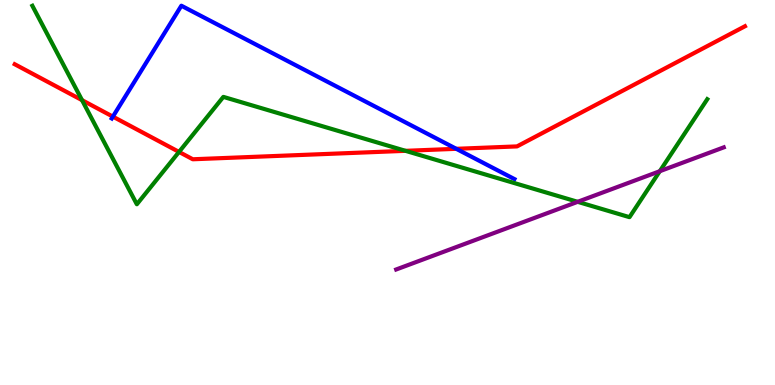[{'lines': ['blue', 'red'], 'intersections': [{'x': 1.46, 'y': 6.97}, {'x': 5.89, 'y': 6.13}]}, {'lines': ['green', 'red'], 'intersections': [{'x': 1.06, 'y': 7.4}, {'x': 2.31, 'y': 6.05}, {'x': 5.23, 'y': 6.08}]}, {'lines': ['purple', 'red'], 'intersections': []}, {'lines': ['blue', 'green'], 'intersections': []}, {'lines': ['blue', 'purple'], 'intersections': []}, {'lines': ['green', 'purple'], 'intersections': [{'x': 7.45, 'y': 4.76}, {'x': 8.51, 'y': 5.55}]}]